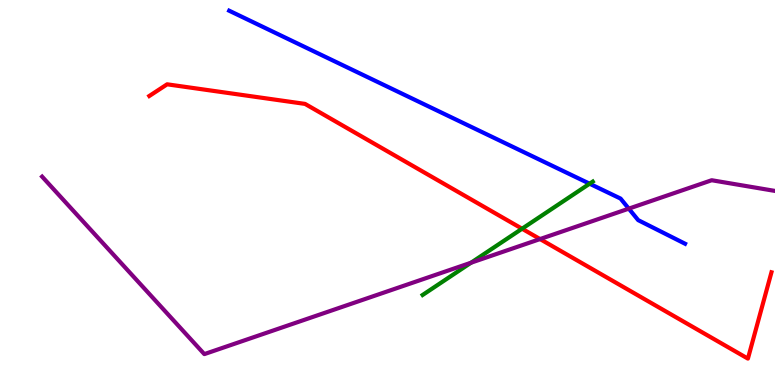[{'lines': ['blue', 'red'], 'intersections': []}, {'lines': ['green', 'red'], 'intersections': [{'x': 6.74, 'y': 4.06}]}, {'lines': ['purple', 'red'], 'intersections': [{'x': 6.97, 'y': 3.79}]}, {'lines': ['blue', 'green'], 'intersections': [{'x': 7.61, 'y': 5.23}]}, {'lines': ['blue', 'purple'], 'intersections': [{'x': 8.11, 'y': 4.58}]}, {'lines': ['green', 'purple'], 'intersections': [{'x': 6.08, 'y': 3.18}]}]